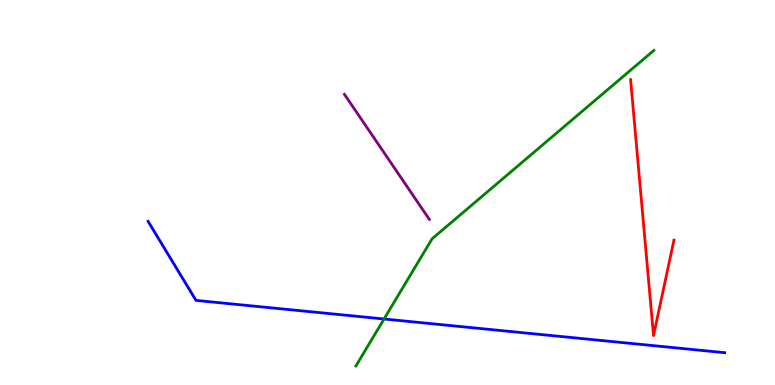[{'lines': ['blue', 'red'], 'intersections': []}, {'lines': ['green', 'red'], 'intersections': []}, {'lines': ['purple', 'red'], 'intersections': []}, {'lines': ['blue', 'green'], 'intersections': [{'x': 4.96, 'y': 1.71}]}, {'lines': ['blue', 'purple'], 'intersections': []}, {'lines': ['green', 'purple'], 'intersections': []}]